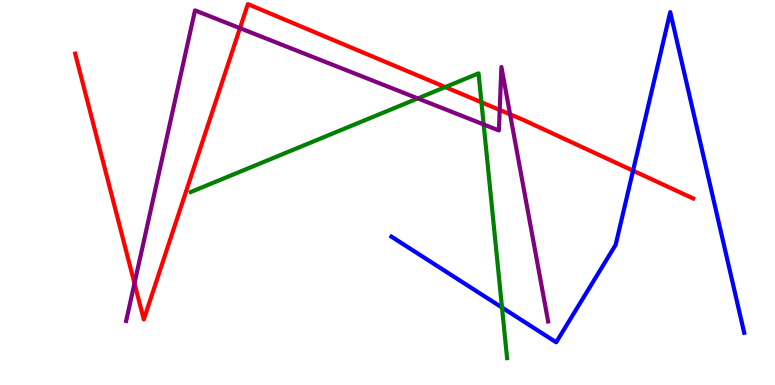[{'lines': ['blue', 'red'], 'intersections': [{'x': 8.17, 'y': 5.57}]}, {'lines': ['green', 'red'], 'intersections': [{'x': 5.75, 'y': 7.74}, {'x': 6.21, 'y': 7.34}]}, {'lines': ['purple', 'red'], 'intersections': [{'x': 1.74, 'y': 2.64}, {'x': 3.1, 'y': 9.27}, {'x': 6.45, 'y': 7.14}, {'x': 6.58, 'y': 7.03}]}, {'lines': ['blue', 'green'], 'intersections': [{'x': 6.48, 'y': 2.01}]}, {'lines': ['blue', 'purple'], 'intersections': []}, {'lines': ['green', 'purple'], 'intersections': [{'x': 5.39, 'y': 7.44}, {'x': 6.24, 'y': 6.77}]}]